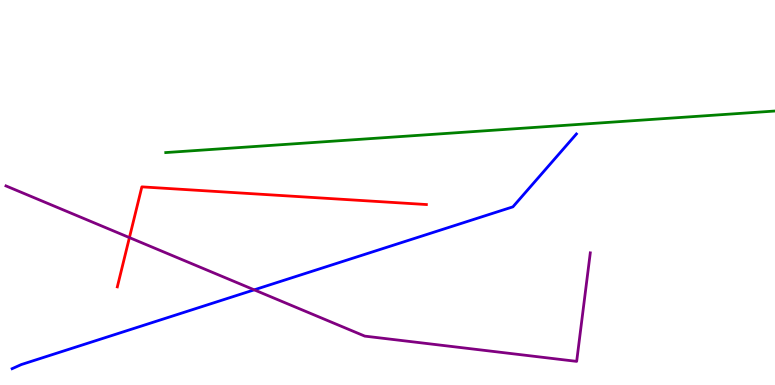[{'lines': ['blue', 'red'], 'intersections': []}, {'lines': ['green', 'red'], 'intersections': []}, {'lines': ['purple', 'red'], 'intersections': [{'x': 1.67, 'y': 3.83}]}, {'lines': ['blue', 'green'], 'intersections': []}, {'lines': ['blue', 'purple'], 'intersections': [{'x': 3.28, 'y': 2.47}]}, {'lines': ['green', 'purple'], 'intersections': []}]